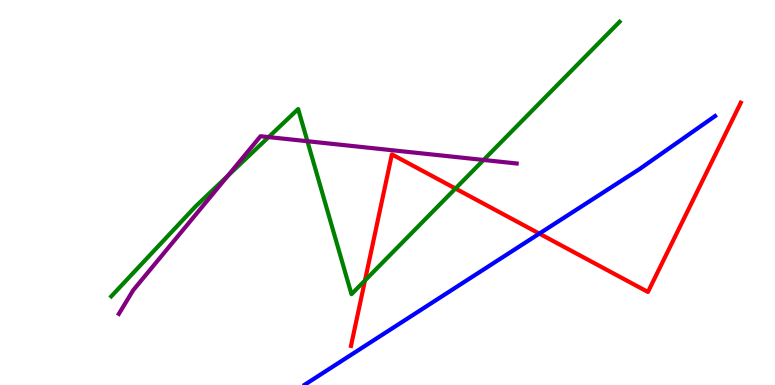[{'lines': ['blue', 'red'], 'intersections': [{'x': 6.96, 'y': 3.93}]}, {'lines': ['green', 'red'], 'intersections': [{'x': 4.71, 'y': 2.71}, {'x': 5.88, 'y': 5.1}]}, {'lines': ['purple', 'red'], 'intersections': []}, {'lines': ['blue', 'green'], 'intersections': []}, {'lines': ['blue', 'purple'], 'intersections': []}, {'lines': ['green', 'purple'], 'intersections': [{'x': 2.94, 'y': 5.43}, {'x': 3.47, 'y': 6.44}, {'x': 3.97, 'y': 6.33}, {'x': 6.24, 'y': 5.85}]}]